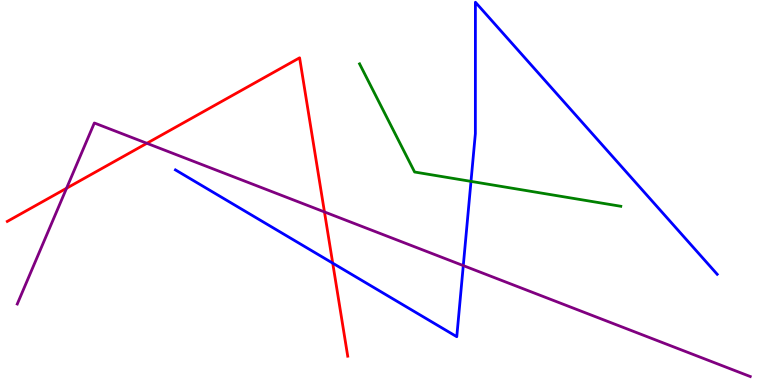[{'lines': ['blue', 'red'], 'intersections': [{'x': 4.29, 'y': 3.16}]}, {'lines': ['green', 'red'], 'intersections': []}, {'lines': ['purple', 'red'], 'intersections': [{'x': 0.859, 'y': 5.11}, {'x': 1.9, 'y': 6.28}, {'x': 4.19, 'y': 4.5}]}, {'lines': ['blue', 'green'], 'intersections': [{'x': 6.08, 'y': 5.29}]}, {'lines': ['blue', 'purple'], 'intersections': [{'x': 5.98, 'y': 3.1}]}, {'lines': ['green', 'purple'], 'intersections': []}]